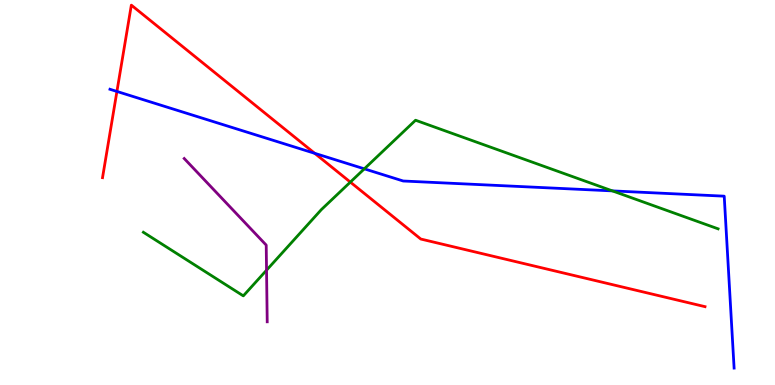[{'lines': ['blue', 'red'], 'intersections': [{'x': 1.51, 'y': 7.62}, {'x': 4.06, 'y': 6.02}]}, {'lines': ['green', 'red'], 'intersections': [{'x': 4.52, 'y': 5.27}]}, {'lines': ['purple', 'red'], 'intersections': []}, {'lines': ['blue', 'green'], 'intersections': [{'x': 4.7, 'y': 5.61}, {'x': 7.9, 'y': 5.04}]}, {'lines': ['blue', 'purple'], 'intersections': []}, {'lines': ['green', 'purple'], 'intersections': [{'x': 3.44, 'y': 2.98}]}]